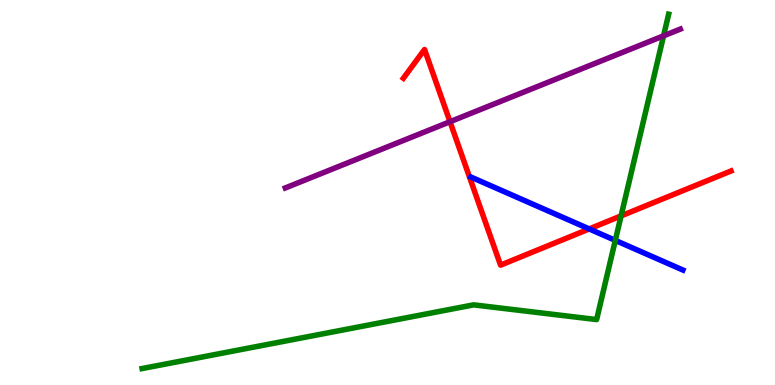[{'lines': ['blue', 'red'], 'intersections': [{'x': 7.6, 'y': 4.05}]}, {'lines': ['green', 'red'], 'intersections': [{'x': 8.01, 'y': 4.39}]}, {'lines': ['purple', 'red'], 'intersections': [{'x': 5.81, 'y': 6.84}]}, {'lines': ['blue', 'green'], 'intersections': [{'x': 7.94, 'y': 3.76}]}, {'lines': ['blue', 'purple'], 'intersections': []}, {'lines': ['green', 'purple'], 'intersections': [{'x': 8.56, 'y': 9.07}]}]